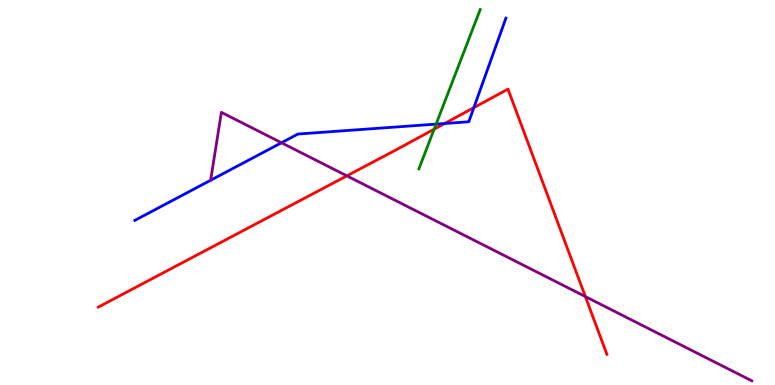[{'lines': ['blue', 'red'], 'intersections': [{'x': 5.74, 'y': 6.79}, {'x': 6.11, 'y': 7.2}]}, {'lines': ['green', 'red'], 'intersections': [{'x': 5.6, 'y': 6.64}]}, {'lines': ['purple', 'red'], 'intersections': [{'x': 4.48, 'y': 5.43}, {'x': 7.55, 'y': 2.3}]}, {'lines': ['blue', 'green'], 'intersections': [{'x': 5.63, 'y': 6.78}]}, {'lines': ['blue', 'purple'], 'intersections': [{'x': 3.63, 'y': 6.29}]}, {'lines': ['green', 'purple'], 'intersections': []}]